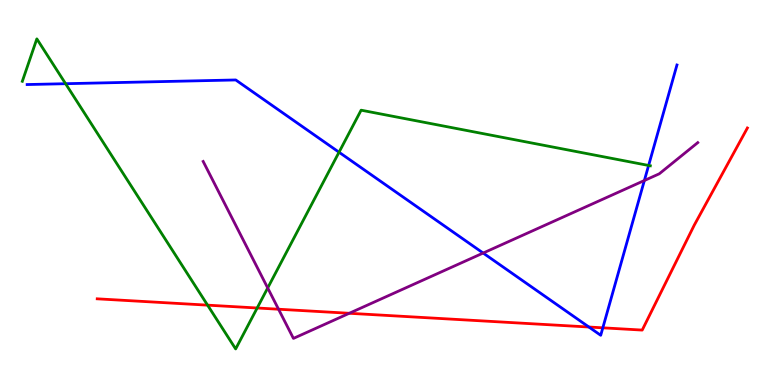[{'lines': ['blue', 'red'], 'intersections': [{'x': 7.6, 'y': 1.51}, {'x': 7.78, 'y': 1.49}]}, {'lines': ['green', 'red'], 'intersections': [{'x': 2.68, 'y': 2.07}, {'x': 3.32, 'y': 2.0}]}, {'lines': ['purple', 'red'], 'intersections': [{'x': 3.59, 'y': 1.97}, {'x': 4.51, 'y': 1.86}]}, {'lines': ['blue', 'green'], 'intersections': [{'x': 0.846, 'y': 7.83}, {'x': 4.37, 'y': 6.05}, {'x': 8.37, 'y': 5.7}]}, {'lines': ['blue', 'purple'], 'intersections': [{'x': 6.23, 'y': 3.43}, {'x': 8.31, 'y': 5.31}]}, {'lines': ['green', 'purple'], 'intersections': [{'x': 3.45, 'y': 2.52}]}]